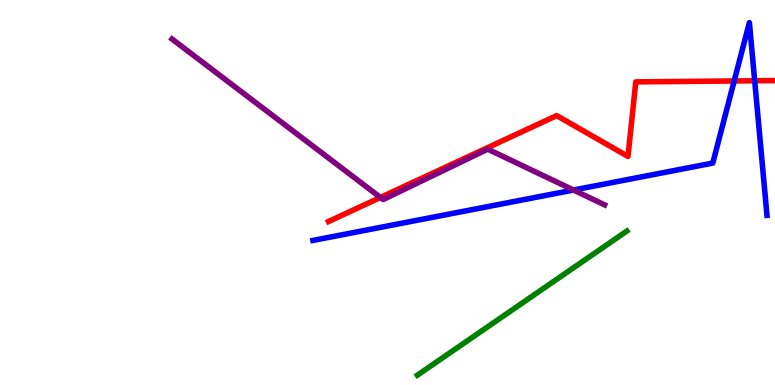[{'lines': ['blue', 'red'], 'intersections': [{'x': 9.47, 'y': 7.9}, {'x': 9.74, 'y': 7.9}]}, {'lines': ['green', 'red'], 'intersections': []}, {'lines': ['purple', 'red'], 'intersections': [{'x': 4.91, 'y': 4.87}]}, {'lines': ['blue', 'green'], 'intersections': []}, {'lines': ['blue', 'purple'], 'intersections': [{'x': 7.4, 'y': 5.06}]}, {'lines': ['green', 'purple'], 'intersections': []}]